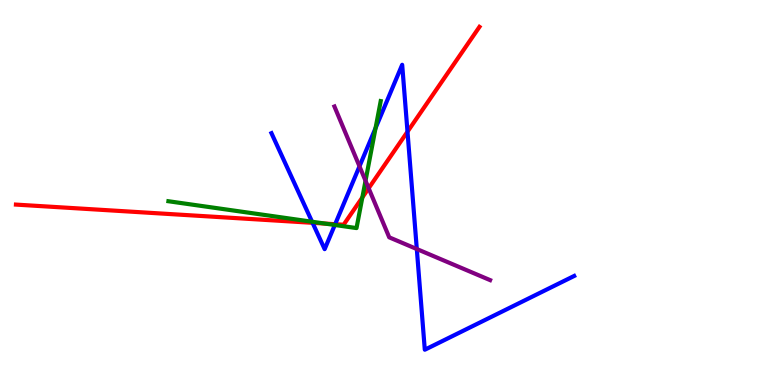[{'lines': ['blue', 'red'], 'intersections': [{'x': 4.03, 'y': 4.21}, {'x': 4.32, 'y': 4.18}, {'x': 5.26, 'y': 6.58}]}, {'lines': ['green', 'red'], 'intersections': [{'x': 4.19, 'y': 4.19}, {'x': 4.68, 'y': 4.87}]}, {'lines': ['purple', 'red'], 'intersections': [{'x': 4.76, 'y': 5.11}]}, {'lines': ['blue', 'green'], 'intersections': [{'x': 4.03, 'y': 4.24}, {'x': 4.32, 'y': 4.16}, {'x': 4.85, 'y': 6.67}]}, {'lines': ['blue', 'purple'], 'intersections': [{'x': 4.64, 'y': 5.68}, {'x': 5.38, 'y': 3.53}]}, {'lines': ['green', 'purple'], 'intersections': [{'x': 4.72, 'y': 5.31}]}]